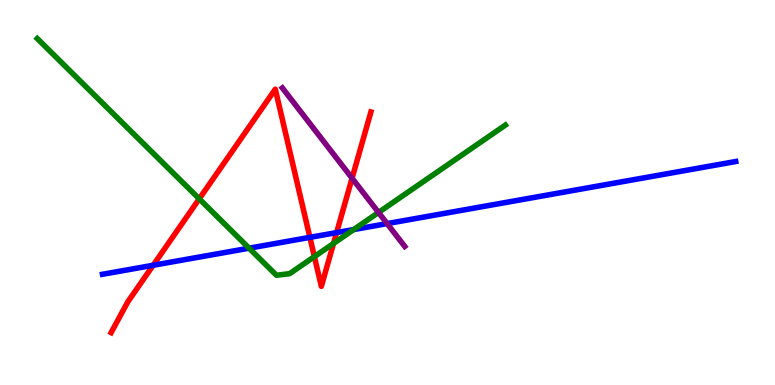[{'lines': ['blue', 'red'], 'intersections': [{'x': 1.98, 'y': 3.11}, {'x': 4.0, 'y': 3.83}, {'x': 4.34, 'y': 3.96}]}, {'lines': ['green', 'red'], 'intersections': [{'x': 2.57, 'y': 4.84}, {'x': 4.06, 'y': 3.33}, {'x': 4.3, 'y': 3.68}]}, {'lines': ['purple', 'red'], 'intersections': [{'x': 4.54, 'y': 5.37}]}, {'lines': ['blue', 'green'], 'intersections': [{'x': 3.21, 'y': 3.55}, {'x': 4.56, 'y': 4.04}]}, {'lines': ['blue', 'purple'], 'intersections': [{'x': 5.0, 'y': 4.19}]}, {'lines': ['green', 'purple'], 'intersections': [{'x': 4.88, 'y': 4.48}]}]